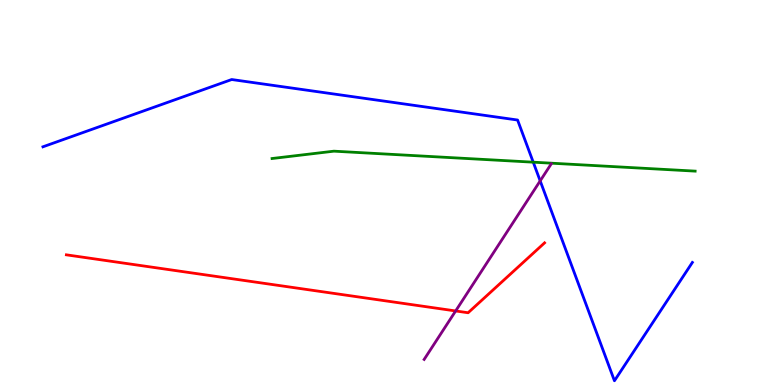[{'lines': ['blue', 'red'], 'intersections': []}, {'lines': ['green', 'red'], 'intersections': []}, {'lines': ['purple', 'red'], 'intersections': [{'x': 5.88, 'y': 1.92}]}, {'lines': ['blue', 'green'], 'intersections': [{'x': 6.88, 'y': 5.79}]}, {'lines': ['blue', 'purple'], 'intersections': [{'x': 6.97, 'y': 5.3}]}, {'lines': ['green', 'purple'], 'intersections': []}]